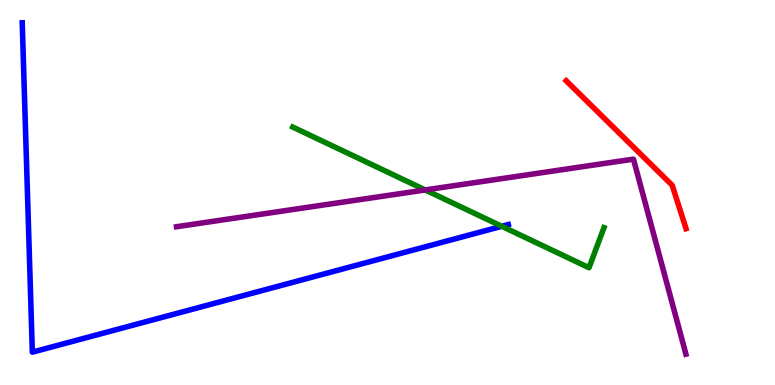[{'lines': ['blue', 'red'], 'intersections': []}, {'lines': ['green', 'red'], 'intersections': []}, {'lines': ['purple', 'red'], 'intersections': []}, {'lines': ['blue', 'green'], 'intersections': [{'x': 6.47, 'y': 4.12}]}, {'lines': ['blue', 'purple'], 'intersections': []}, {'lines': ['green', 'purple'], 'intersections': [{'x': 5.49, 'y': 5.07}]}]